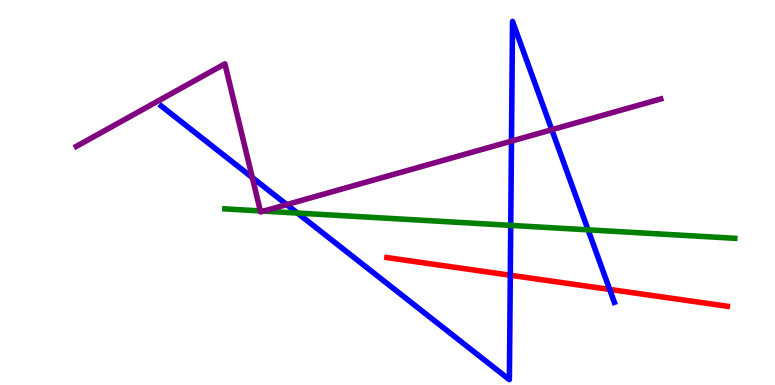[{'lines': ['blue', 'red'], 'intersections': [{'x': 6.58, 'y': 2.85}, {'x': 7.87, 'y': 2.48}]}, {'lines': ['green', 'red'], 'intersections': []}, {'lines': ['purple', 'red'], 'intersections': []}, {'lines': ['blue', 'green'], 'intersections': [{'x': 3.84, 'y': 4.47}, {'x': 6.59, 'y': 4.15}, {'x': 7.59, 'y': 4.03}]}, {'lines': ['blue', 'purple'], 'intersections': [{'x': 3.26, 'y': 5.39}, {'x': 3.7, 'y': 4.69}, {'x': 6.6, 'y': 6.33}, {'x': 7.12, 'y': 6.63}]}, {'lines': ['green', 'purple'], 'intersections': [{'x': 3.36, 'y': 4.52}, {'x': 3.4, 'y': 4.52}]}]